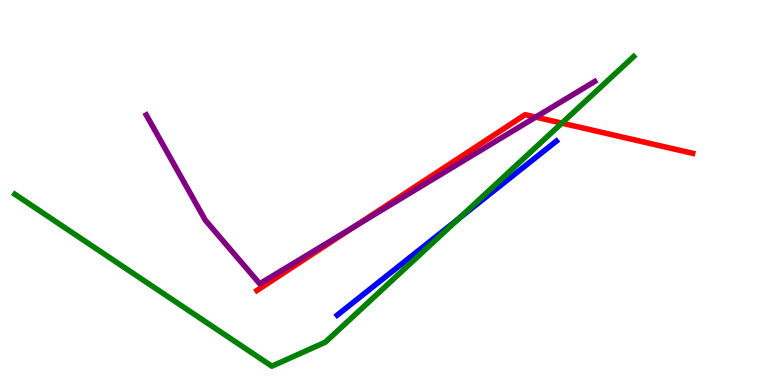[{'lines': ['blue', 'red'], 'intersections': []}, {'lines': ['green', 'red'], 'intersections': [{'x': 7.25, 'y': 6.8}]}, {'lines': ['purple', 'red'], 'intersections': [{'x': 4.57, 'y': 4.11}, {'x': 6.91, 'y': 6.96}]}, {'lines': ['blue', 'green'], 'intersections': [{'x': 5.92, 'y': 4.32}]}, {'lines': ['blue', 'purple'], 'intersections': []}, {'lines': ['green', 'purple'], 'intersections': []}]